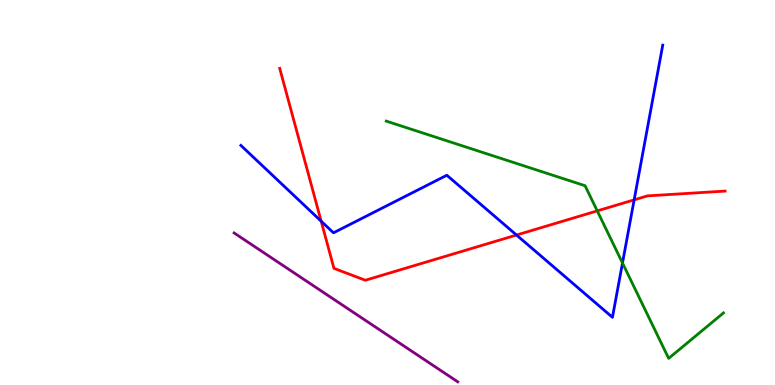[{'lines': ['blue', 'red'], 'intersections': [{'x': 4.14, 'y': 4.25}, {'x': 6.66, 'y': 3.9}, {'x': 8.18, 'y': 4.81}]}, {'lines': ['green', 'red'], 'intersections': [{'x': 7.71, 'y': 4.52}]}, {'lines': ['purple', 'red'], 'intersections': []}, {'lines': ['blue', 'green'], 'intersections': [{'x': 8.03, 'y': 3.17}]}, {'lines': ['blue', 'purple'], 'intersections': []}, {'lines': ['green', 'purple'], 'intersections': []}]